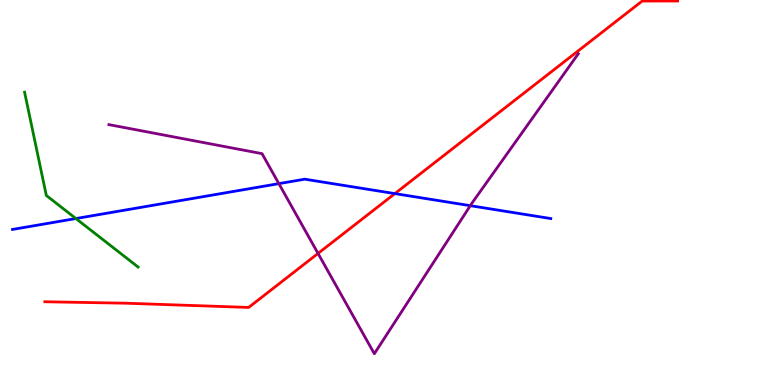[{'lines': ['blue', 'red'], 'intersections': [{'x': 5.1, 'y': 4.97}]}, {'lines': ['green', 'red'], 'intersections': []}, {'lines': ['purple', 'red'], 'intersections': [{'x': 4.1, 'y': 3.42}]}, {'lines': ['blue', 'green'], 'intersections': [{'x': 0.979, 'y': 4.32}]}, {'lines': ['blue', 'purple'], 'intersections': [{'x': 3.6, 'y': 5.23}, {'x': 6.07, 'y': 4.66}]}, {'lines': ['green', 'purple'], 'intersections': []}]